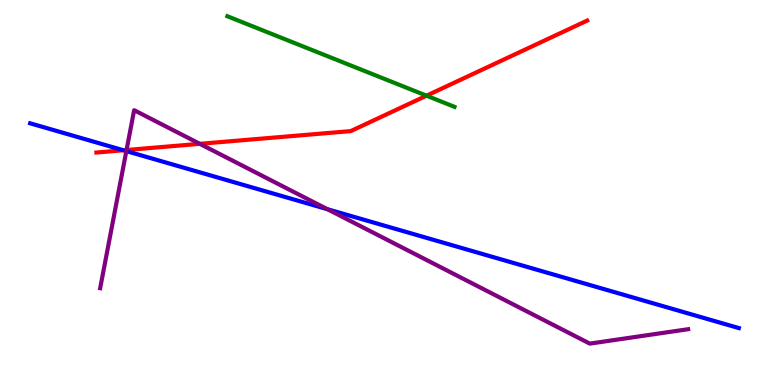[{'lines': ['blue', 'red'], 'intersections': [{'x': 1.59, 'y': 6.1}]}, {'lines': ['green', 'red'], 'intersections': [{'x': 5.5, 'y': 7.51}]}, {'lines': ['purple', 'red'], 'intersections': [{'x': 1.63, 'y': 6.1}, {'x': 2.58, 'y': 6.26}]}, {'lines': ['blue', 'green'], 'intersections': []}, {'lines': ['blue', 'purple'], 'intersections': [{'x': 1.63, 'y': 6.08}, {'x': 4.22, 'y': 4.57}]}, {'lines': ['green', 'purple'], 'intersections': []}]